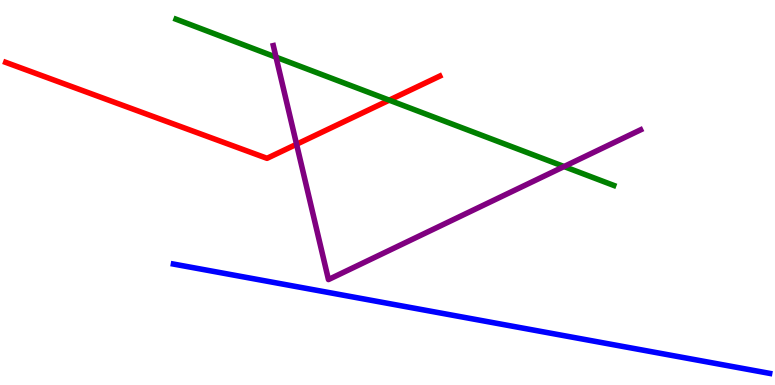[{'lines': ['blue', 'red'], 'intersections': []}, {'lines': ['green', 'red'], 'intersections': [{'x': 5.02, 'y': 7.4}]}, {'lines': ['purple', 'red'], 'intersections': [{'x': 3.83, 'y': 6.25}]}, {'lines': ['blue', 'green'], 'intersections': []}, {'lines': ['blue', 'purple'], 'intersections': []}, {'lines': ['green', 'purple'], 'intersections': [{'x': 3.56, 'y': 8.52}, {'x': 7.28, 'y': 5.67}]}]